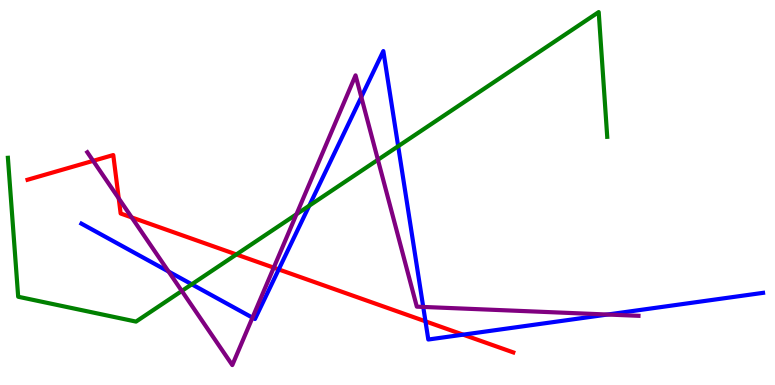[{'lines': ['blue', 'red'], 'intersections': [{'x': 3.6, 'y': 3.0}, {'x': 5.49, 'y': 1.65}, {'x': 5.98, 'y': 1.31}]}, {'lines': ['green', 'red'], 'intersections': [{'x': 3.05, 'y': 3.39}]}, {'lines': ['purple', 'red'], 'intersections': [{'x': 1.2, 'y': 5.82}, {'x': 1.53, 'y': 4.85}, {'x': 1.7, 'y': 4.35}, {'x': 3.53, 'y': 3.05}]}, {'lines': ['blue', 'green'], 'intersections': [{'x': 2.47, 'y': 2.62}, {'x': 3.99, 'y': 4.66}, {'x': 5.14, 'y': 6.2}]}, {'lines': ['blue', 'purple'], 'intersections': [{'x': 2.18, 'y': 2.95}, {'x': 3.26, 'y': 1.75}, {'x': 4.66, 'y': 7.48}, {'x': 5.46, 'y': 2.03}, {'x': 7.84, 'y': 1.83}]}, {'lines': ['green', 'purple'], 'intersections': [{'x': 2.35, 'y': 2.44}, {'x': 3.83, 'y': 4.43}, {'x': 4.88, 'y': 5.85}]}]